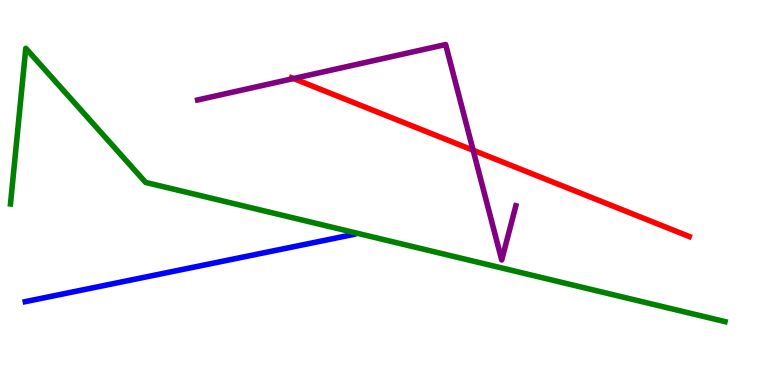[{'lines': ['blue', 'red'], 'intersections': []}, {'lines': ['green', 'red'], 'intersections': []}, {'lines': ['purple', 'red'], 'intersections': [{'x': 3.79, 'y': 7.96}, {'x': 6.11, 'y': 6.1}]}, {'lines': ['blue', 'green'], 'intersections': []}, {'lines': ['blue', 'purple'], 'intersections': []}, {'lines': ['green', 'purple'], 'intersections': []}]